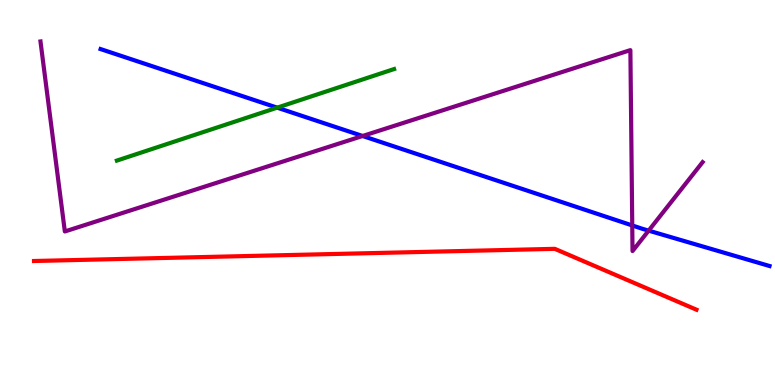[{'lines': ['blue', 'red'], 'intersections': []}, {'lines': ['green', 'red'], 'intersections': []}, {'lines': ['purple', 'red'], 'intersections': []}, {'lines': ['blue', 'green'], 'intersections': [{'x': 3.58, 'y': 7.2}]}, {'lines': ['blue', 'purple'], 'intersections': [{'x': 4.68, 'y': 6.47}, {'x': 8.16, 'y': 4.14}, {'x': 8.37, 'y': 4.01}]}, {'lines': ['green', 'purple'], 'intersections': []}]